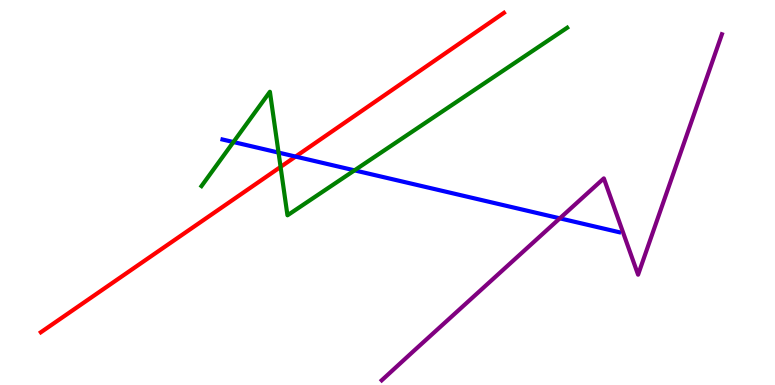[{'lines': ['blue', 'red'], 'intersections': [{'x': 3.81, 'y': 5.93}]}, {'lines': ['green', 'red'], 'intersections': [{'x': 3.62, 'y': 5.66}]}, {'lines': ['purple', 'red'], 'intersections': []}, {'lines': ['blue', 'green'], 'intersections': [{'x': 3.01, 'y': 6.31}, {'x': 3.59, 'y': 6.04}, {'x': 4.57, 'y': 5.58}]}, {'lines': ['blue', 'purple'], 'intersections': [{'x': 7.22, 'y': 4.33}]}, {'lines': ['green', 'purple'], 'intersections': []}]